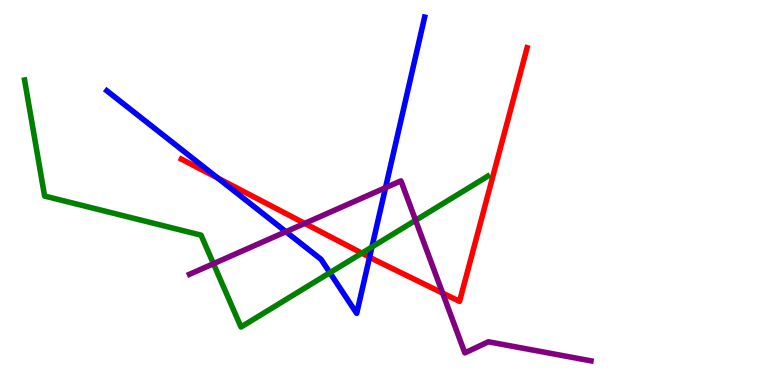[{'lines': ['blue', 'red'], 'intersections': [{'x': 2.81, 'y': 5.37}, {'x': 4.77, 'y': 3.32}]}, {'lines': ['green', 'red'], 'intersections': [{'x': 4.67, 'y': 3.42}]}, {'lines': ['purple', 'red'], 'intersections': [{'x': 3.93, 'y': 4.2}, {'x': 5.71, 'y': 2.39}]}, {'lines': ['blue', 'green'], 'intersections': [{'x': 4.26, 'y': 2.92}, {'x': 4.8, 'y': 3.58}]}, {'lines': ['blue', 'purple'], 'intersections': [{'x': 3.69, 'y': 3.98}, {'x': 4.97, 'y': 5.12}]}, {'lines': ['green', 'purple'], 'intersections': [{'x': 2.75, 'y': 3.15}, {'x': 5.36, 'y': 4.28}]}]